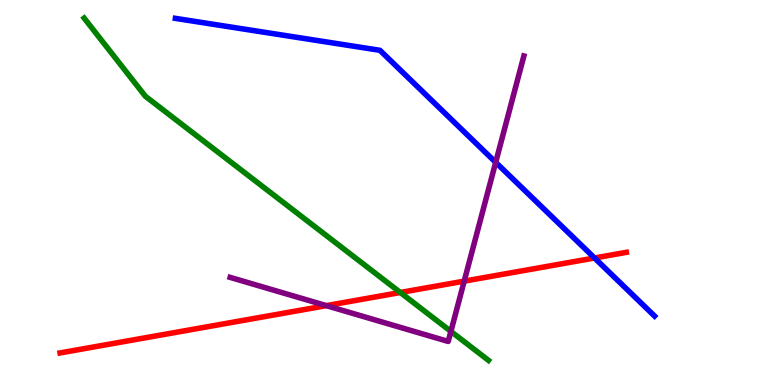[{'lines': ['blue', 'red'], 'intersections': [{'x': 7.67, 'y': 3.3}]}, {'lines': ['green', 'red'], 'intersections': [{'x': 5.17, 'y': 2.4}]}, {'lines': ['purple', 'red'], 'intersections': [{'x': 4.21, 'y': 2.06}, {'x': 5.99, 'y': 2.7}]}, {'lines': ['blue', 'green'], 'intersections': []}, {'lines': ['blue', 'purple'], 'intersections': [{'x': 6.4, 'y': 5.78}]}, {'lines': ['green', 'purple'], 'intersections': [{'x': 5.82, 'y': 1.39}]}]